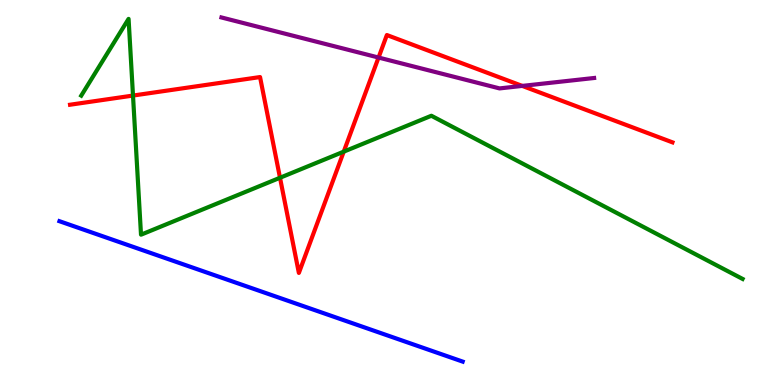[{'lines': ['blue', 'red'], 'intersections': []}, {'lines': ['green', 'red'], 'intersections': [{'x': 1.72, 'y': 7.52}, {'x': 3.61, 'y': 5.38}, {'x': 4.44, 'y': 6.06}]}, {'lines': ['purple', 'red'], 'intersections': [{'x': 4.88, 'y': 8.51}, {'x': 6.74, 'y': 7.77}]}, {'lines': ['blue', 'green'], 'intersections': []}, {'lines': ['blue', 'purple'], 'intersections': []}, {'lines': ['green', 'purple'], 'intersections': []}]